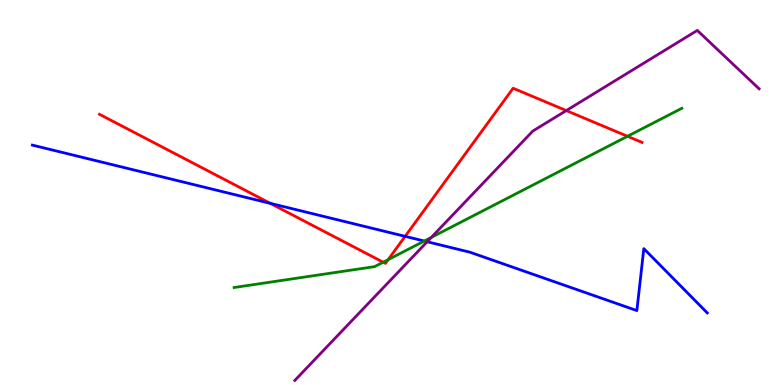[{'lines': ['blue', 'red'], 'intersections': [{'x': 3.49, 'y': 4.72}, {'x': 5.23, 'y': 3.86}]}, {'lines': ['green', 'red'], 'intersections': [{'x': 4.94, 'y': 3.19}, {'x': 5.01, 'y': 3.26}, {'x': 8.1, 'y': 6.46}]}, {'lines': ['purple', 'red'], 'intersections': [{'x': 7.31, 'y': 7.13}]}, {'lines': ['blue', 'green'], 'intersections': [{'x': 5.47, 'y': 3.74}]}, {'lines': ['blue', 'purple'], 'intersections': [{'x': 5.51, 'y': 3.72}]}, {'lines': ['green', 'purple'], 'intersections': [{'x': 5.57, 'y': 3.83}]}]